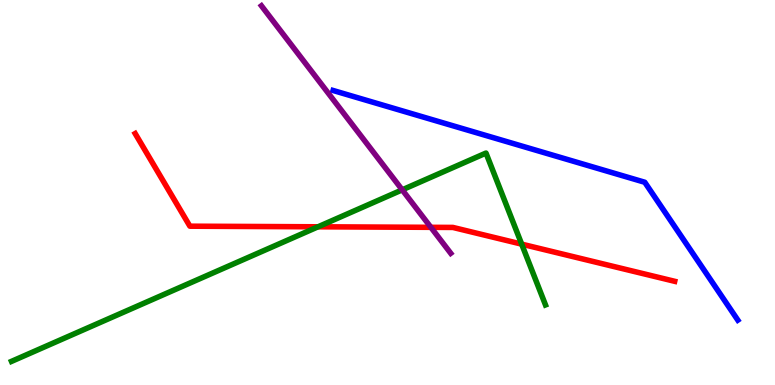[{'lines': ['blue', 'red'], 'intersections': []}, {'lines': ['green', 'red'], 'intersections': [{'x': 4.1, 'y': 4.11}, {'x': 6.73, 'y': 3.66}]}, {'lines': ['purple', 'red'], 'intersections': [{'x': 5.56, 'y': 4.1}]}, {'lines': ['blue', 'green'], 'intersections': []}, {'lines': ['blue', 'purple'], 'intersections': []}, {'lines': ['green', 'purple'], 'intersections': [{'x': 5.19, 'y': 5.07}]}]